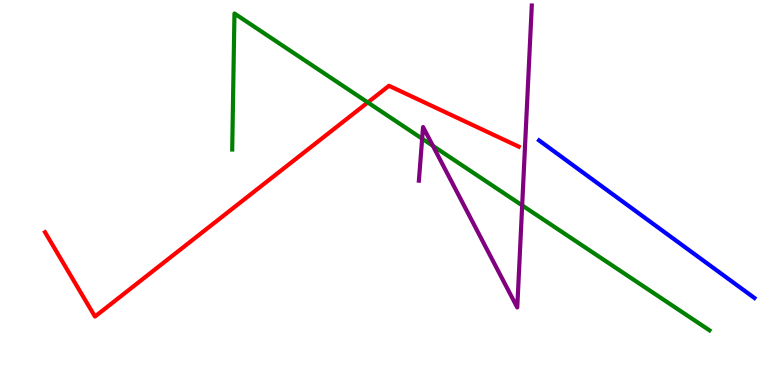[{'lines': ['blue', 'red'], 'intersections': []}, {'lines': ['green', 'red'], 'intersections': [{'x': 4.75, 'y': 7.34}]}, {'lines': ['purple', 'red'], 'intersections': []}, {'lines': ['blue', 'green'], 'intersections': []}, {'lines': ['blue', 'purple'], 'intersections': []}, {'lines': ['green', 'purple'], 'intersections': [{'x': 5.45, 'y': 6.4}, {'x': 5.59, 'y': 6.21}, {'x': 6.74, 'y': 4.67}]}]